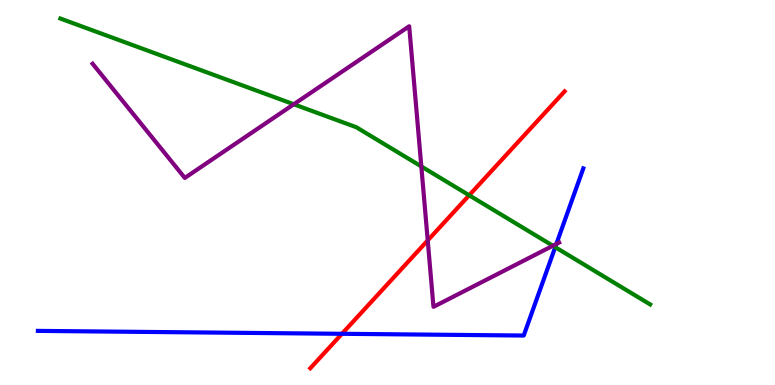[{'lines': ['blue', 'red'], 'intersections': [{'x': 4.41, 'y': 1.33}]}, {'lines': ['green', 'red'], 'intersections': [{'x': 6.05, 'y': 4.93}]}, {'lines': ['purple', 'red'], 'intersections': [{'x': 5.52, 'y': 3.76}]}, {'lines': ['blue', 'green'], 'intersections': [{'x': 7.16, 'y': 3.58}]}, {'lines': ['blue', 'purple'], 'intersections': [{'x': 7.18, 'y': 3.66}]}, {'lines': ['green', 'purple'], 'intersections': [{'x': 3.79, 'y': 7.29}, {'x': 5.44, 'y': 5.68}, {'x': 7.13, 'y': 3.62}]}]